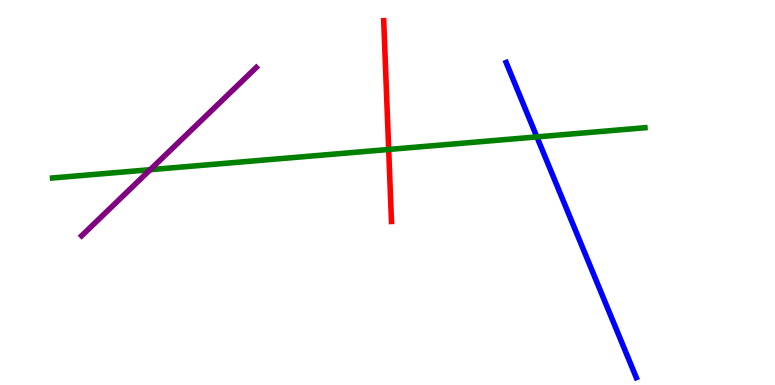[{'lines': ['blue', 'red'], 'intersections': []}, {'lines': ['green', 'red'], 'intersections': [{'x': 5.02, 'y': 6.12}]}, {'lines': ['purple', 'red'], 'intersections': []}, {'lines': ['blue', 'green'], 'intersections': [{'x': 6.93, 'y': 6.44}]}, {'lines': ['blue', 'purple'], 'intersections': []}, {'lines': ['green', 'purple'], 'intersections': [{'x': 1.94, 'y': 5.59}]}]